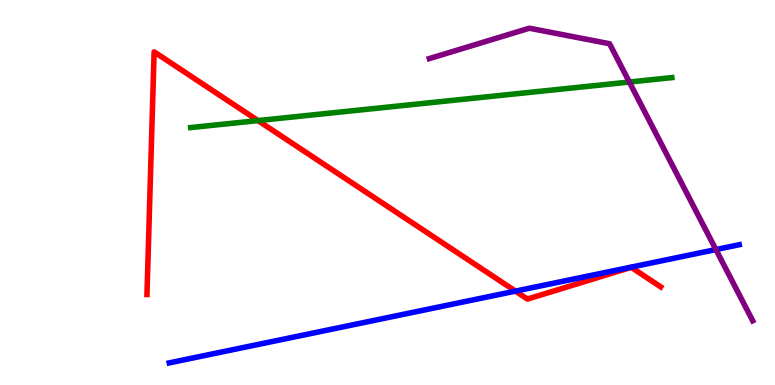[{'lines': ['blue', 'red'], 'intersections': [{'x': 6.65, 'y': 2.44}]}, {'lines': ['green', 'red'], 'intersections': [{'x': 3.33, 'y': 6.87}]}, {'lines': ['purple', 'red'], 'intersections': []}, {'lines': ['blue', 'green'], 'intersections': []}, {'lines': ['blue', 'purple'], 'intersections': [{'x': 9.24, 'y': 3.52}]}, {'lines': ['green', 'purple'], 'intersections': [{'x': 8.12, 'y': 7.87}]}]